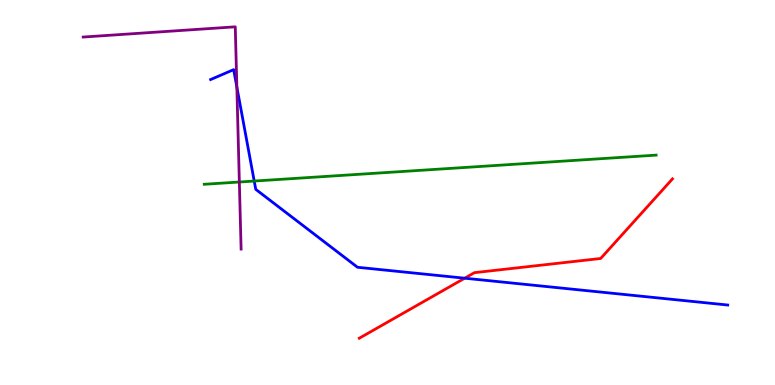[{'lines': ['blue', 'red'], 'intersections': [{'x': 6.0, 'y': 2.77}]}, {'lines': ['green', 'red'], 'intersections': []}, {'lines': ['purple', 'red'], 'intersections': []}, {'lines': ['blue', 'green'], 'intersections': [{'x': 3.28, 'y': 5.3}]}, {'lines': ['blue', 'purple'], 'intersections': [{'x': 3.06, 'y': 7.74}]}, {'lines': ['green', 'purple'], 'intersections': [{'x': 3.09, 'y': 5.27}]}]